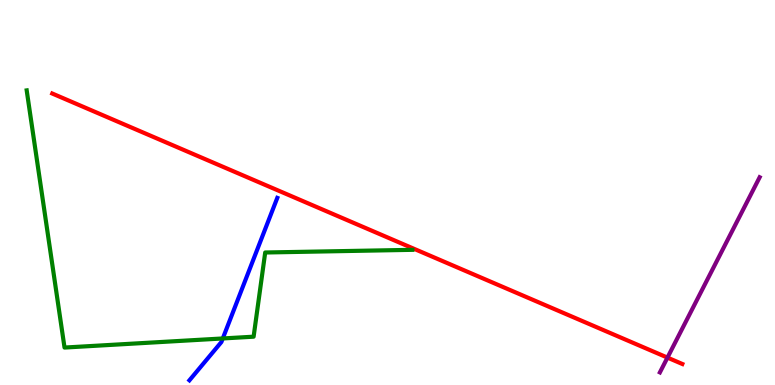[{'lines': ['blue', 'red'], 'intersections': []}, {'lines': ['green', 'red'], 'intersections': []}, {'lines': ['purple', 'red'], 'intersections': [{'x': 8.61, 'y': 0.712}]}, {'lines': ['blue', 'green'], 'intersections': [{'x': 2.87, 'y': 1.21}]}, {'lines': ['blue', 'purple'], 'intersections': []}, {'lines': ['green', 'purple'], 'intersections': []}]